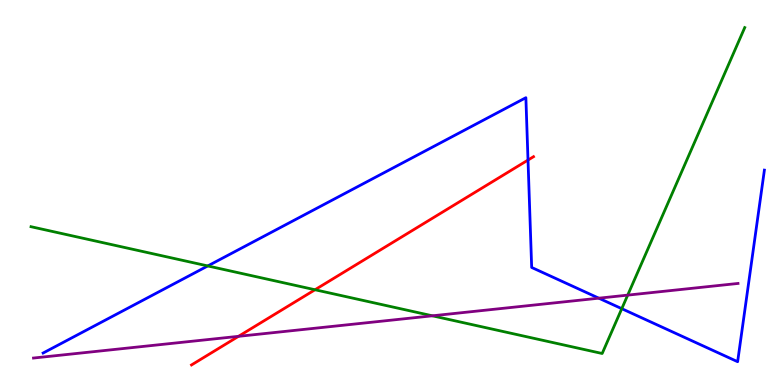[{'lines': ['blue', 'red'], 'intersections': [{'x': 6.81, 'y': 5.84}]}, {'lines': ['green', 'red'], 'intersections': [{'x': 4.06, 'y': 2.47}]}, {'lines': ['purple', 'red'], 'intersections': [{'x': 3.08, 'y': 1.26}]}, {'lines': ['blue', 'green'], 'intersections': [{'x': 2.68, 'y': 3.09}, {'x': 8.02, 'y': 1.98}]}, {'lines': ['blue', 'purple'], 'intersections': [{'x': 7.73, 'y': 2.25}]}, {'lines': ['green', 'purple'], 'intersections': [{'x': 5.58, 'y': 1.8}, {'x': 8.1, 'y': 2.33}]}]